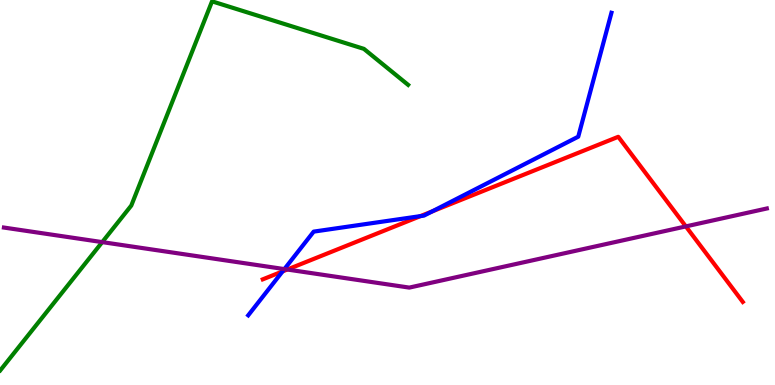[{'lines': ['blue', 'red'], 'intersections': [{'x': 3.65, 'y': 2.95}, {'x': 5.43, 'y': 4.39}, {'x': 5.57, 'y': 4.51}]}, {'lines': ['green', 'red'], 'intersections': []}, {'lines': ['purple', 'red'], 'intersections': [{'x': 3.71, 'y': 3.0}, {'x': 8.85, 'y': 4.12}]}, {'lines': ['blue', 'green'], 'intersections': []}, {'lines': ['blue', 'purple'], 'intersections': [{'x': 3.67, 'y': 3.01}]}, {'lines': ['green', 'purple'], 'intersections': [{'x': 1.32, 'y': 3.71}]}]